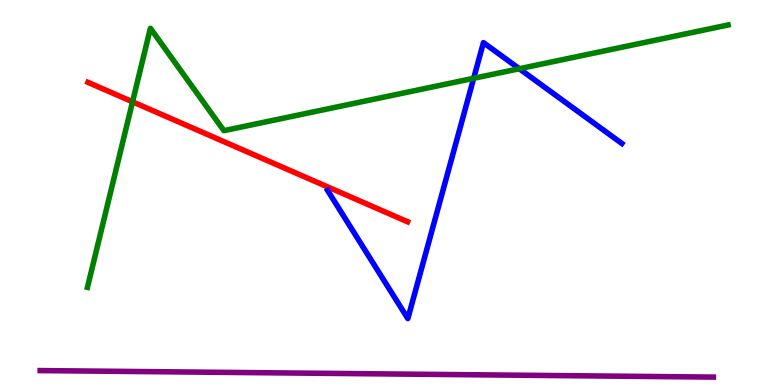[{'lines': ['blue', 'red'], 'intersections': []}, {'lines': ['green', 'red'], 'intersections': [{'x': 1.71, 'y': 7.36}]}, {'lines': ['purple', 'red'], 'intersections': []}, {'lines': ['blue', 'green'], 'intersections': [{'x': 6.11, 'y': 7.97}, {'x': 6.7, 'y': 8.21}]}, {'lines': ['blue', 'purple'], 'intersections': []}, {'lines': ['green', 'purple'], 'intersections': []}]